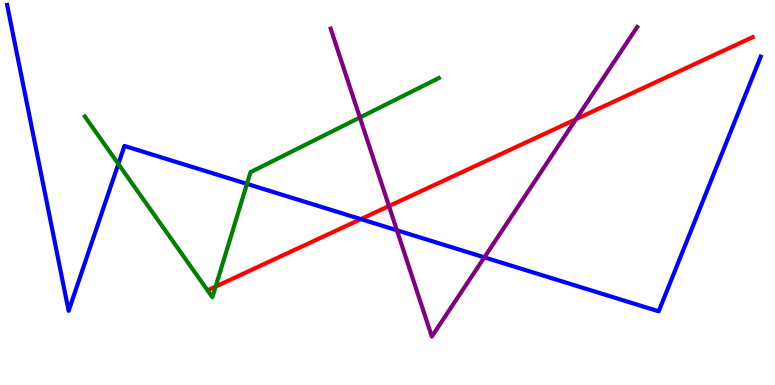[{'lines': ['blue', 'red'], 'intersections': [{'x': 4.66, 'y': 4.31}]}, {'lines': ['green', 'red'], 'intersections': [{'x': 2.78, 'y': 2.56}]}, {'lines': ['purple', 'red'], 'intersections': [{'x': 5.02, 'y': 4.65}, {'x': 7.43, 'y': 6.9}]}, {'lines': ['blue', 'green'], 'intersections': [{'x': 1.53, 'y': 5.74}, {'x': 3.19, 'y': 5.22}]}, {'lines': ['blue', 'purple'], 'intersections': [{'x': 5.12, 'y': 4.02}, {'x': 6.25, 'y': 3.32}]}, {'lines': ['green', 'purple'], 'intersections': [{'x': 4.64, 'y': 6.95}]}]